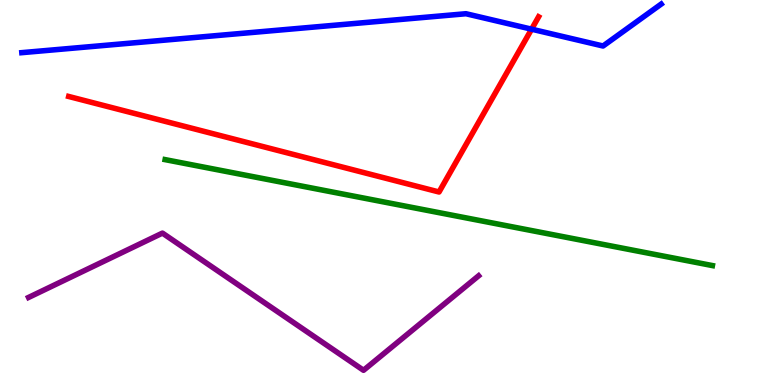[{'lines': ['blue', 'red'], 'intersections': [{'x': 6.86, 'y': 9.24}]}, {'lines': ['green', 'red'], 'intersections': []}, {'lines': ['purple', 'red'], 'intersections': []}, {'lines': ['blue', 'green'], 'intersections': []}, {'lines': ['blue', 'purple'], 'intersections': []}, {'lines': ['green', 'purple'], 'intersections': []}]